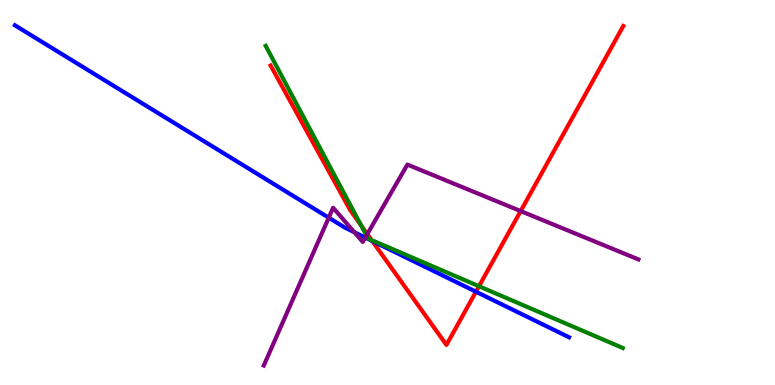[{'lines': ['blue', 'red'], 'intersections': [{'x': 4.8, 'y': 3.74}, {'x': 6.14, 'y': 2.42}]}, {'lines': ['green', 'red'], 'intersections': [{'x': 4.66, 'y': 4.14}, {'x': 4.79, 'y': 3.76}, {'x': 6.18, 'y': 2.57}]}, {'lines': ['purple', 'red'], 'intersections': [{'x': 4.74, 'y': 3.92}, {'x': 6.72, 'y': 4.52}]}, {'lines': ['blue', 'green'], 'intersections': []}, {'lines': ['blue', 'purple'], 'intersections': [{'x': 4.24, 'y': 4.35}, {'x': 4.57, 'y': 3.97}, {'x': 4.71, 'y': 3.83}]}, {'lines': ['green', 'purple'], 'intersections': [{'x': 4.73, 'y': 3.88}]}]